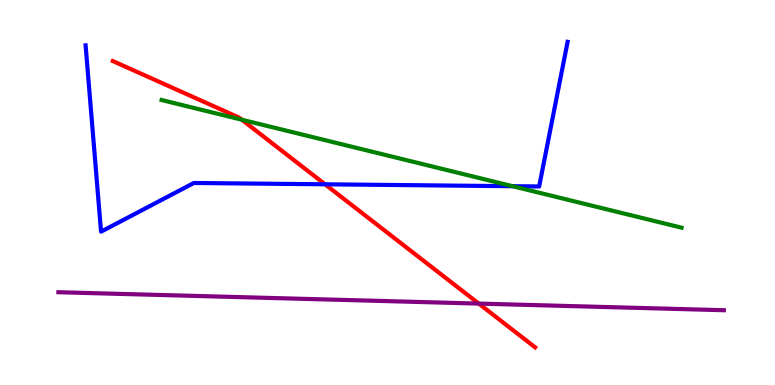[{'lines': ['blue', 'red'], 'intersections': [{'x': 4.19, 'y': 5.21}]}, {'lines': ['green', 'red'], 'intersections': [{'x': 3.12, 'y': 6.89}]}, {'lines': ['purple', 'red'], 'intersections': [{'x': 6.18, 'y': 2.11}]}, {'lines': ['blue', 'green'], 'intersections': [{'x': 6.61, 'y': 5.16}]}, {'lines': ['blue', 'purple'], 'intersections': []}, {'lines': ['green', 'purple'], 'intersections': []}]